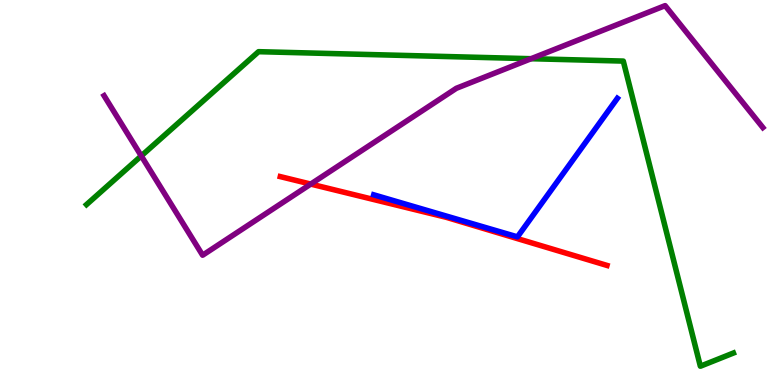[{'lines': ['blue', 'red'], 'intersections': []}, {'lines': ['green', 'red'], 'intersections': []}, {'lines': ['purple', 'red'], 'intersections': [{'x': 4.01, 'y': 5.22}]}, {'lines': ['blue', 'green'], 'intersections': []}, {'lines': ['blue', 'purple'], 'intersections': []}, {'lines': ['green', 'purple'], 'intersections': [{'x': 1.82, 'y': 5.95}, {'x': 6.85, 'y': 8.48}]}]